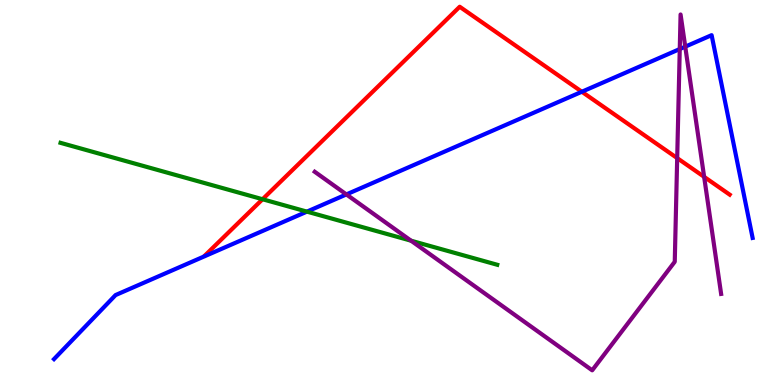[{'lines': ['blue', 'red'], 'intersections': [{'x': 7.51, 'y': 7.62}]}, {'lines': ['green', 'red'], 'intersections': [{'x': 3.39, 'y': 4.82}]}, {'lines': ['purple', 'red'], 'intersections': [{'x': 8.74, 'y': 5.89}, {'x': 9.09, 'y': 5.41}]}, {'lines': ['blue', 'green'], 'intersections': [{'x': 3.96, 'y': 4.5}]}, {'lines': ['blue', 'purple'], 'intersections': [{'x': 4.47, 'y': 4.95}, {'x': 8.77, 'y': 8.73}, {'x': 8.84, 'y': 8.79}]}, {'lines': ['green', 'purple'], 'intersections': [{'x': 5.3, 'y': 3.75}]}]